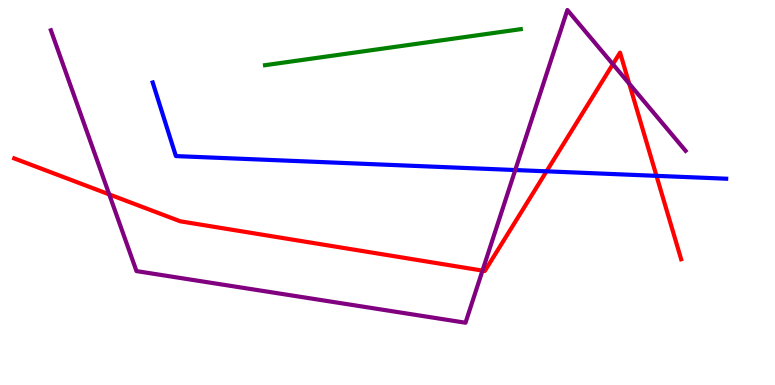[{'lines': ['blue', 'red'], 'intersections': [{'x': 7.05, 'y': 5.55}, {'x': 8.47, 'y': 5.43}]}, {'lines': ['green', 'red'], 'intersections': []}, {'lines': ['purple', 'red'], 'intersections': [{'x': 1.41, 'y': 4.95}, {'x': 6.23, 'y': 2.97}, {'x': 7.91, 'y': 8.33}, {'x': 8.12, 'y': 7.83}]}, {'lines': ['blue', 'green'], 'intersections': []}, {'lines': ['blue', 'purple'], 'intersections': [{'x': 6.65, 'y': 5.58}]}, {'lines': ['green', 'purple'], 'intersections': []}]